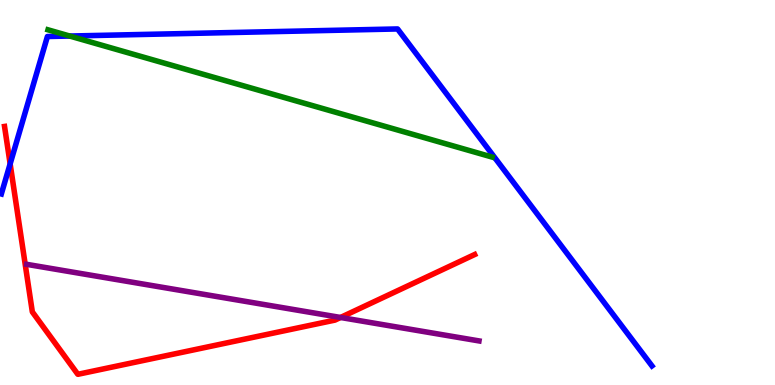[{'lines': ['blue', 'red'], 'intersections': [{'x': 0.131, 'y': 5.74}]}, {'lines': ['green', 'red'], 'intersections': []}, {'lines': ['purple', 'red'], 'intersections': [{'x': 4.39, 'y': 1.75}]}, {'lines': ['blue', 'green'], 'intersections': [{'x': 0.9, 'y': 9.06}]}, {'lines': ['blue', 'purple'], 'intersections': []}, {'lines': ['green', 'purple'], 'intersections': []}]